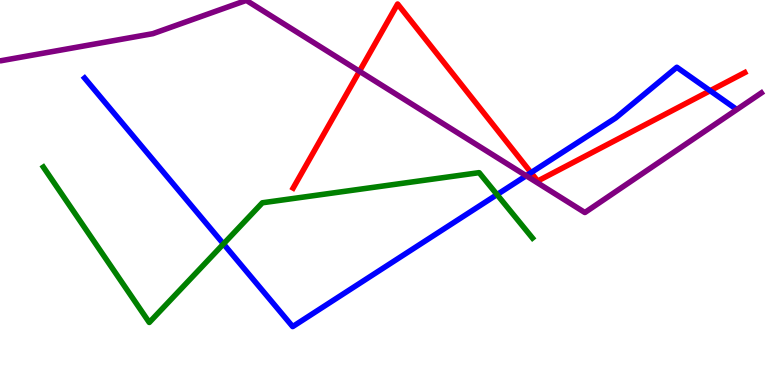[{'lines': ['blue', 'red'], 'intersections': [{'x': 6.85, 'y': 5.52}, {'x': 9.16, 'y': 7.64}]}, {'lines': ['green', 'red'], 'intersections': []}, {'lines': ['purple', 'red'], 'intersections': [{'x': 4.64, 'y': 8.15}]}, {'lines': ['blue', 'green'], 'intersections': [{'x': 2.88, 'y': 3.66}, {'x': 6.41, 'y': 4.95}]}, {'lines': ['blue', 'purple'], 'intersections': [{'x': 6.79, 'y': 5.43}]}, {'lines': ['green', 'purple'], 'intersections': []}]